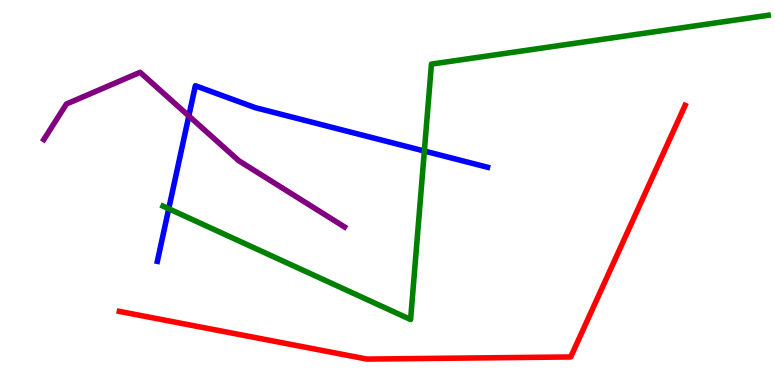[{'lines': ['blue', 'red'], 'intersections': []}, {'lines': ['green', 'red'], 'intersections': []}, {'lines': ['purple', 'red'], 'intersections': []}, {'lines': ['blue', 'green'], 'intersections': [{'x': 2.18, 'y': 4.58}, {'x': 5.48, 'y': 6.08}]}, {'lines': ['blue', 'purple'], 'intersections': [{'x': 2.44, 'y': 6.99}]}, {'lines': ['green', 'purple'], 'intersections': []}]